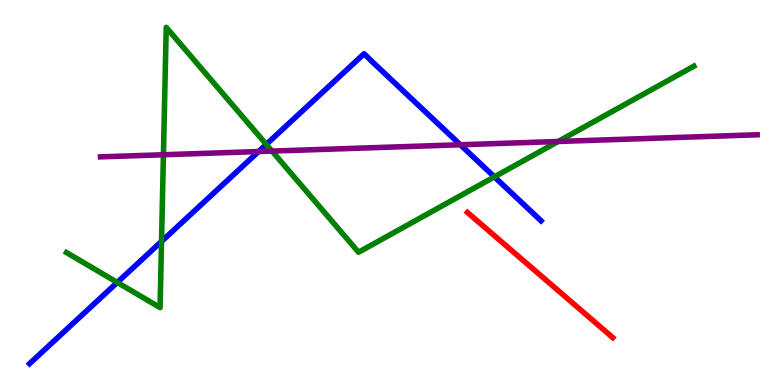[{'lines': ['blue', 'red'], 'intersections': []}, {'lines': ['green', 'red'], 'intersections': []}, {'lines': ['purple', 'red'], 'intersections': []}, {'lines': ['blue', 'green'], 'intersections': [{'x': 1.51, 'y': 2.66}, {'x': 2.08, 'y': 3.73}, {'x': 3.44, 'y': 6.25}, {'x': 6.38, 'y': 5.41}]}, {'lines': ['blue', 'purple'], 'intersections': [{'x': 3.34, 'y': 6.06}, {'x': 5.94, 'y': 6.24}]}, {'lines': ['green', 'purple'], 'intersections': [{'x': 2.11, 'y': 5.98}, {'x': 3.51, 'y': 6.08}, {'x': 7.2, 'y': 6.33}]}]